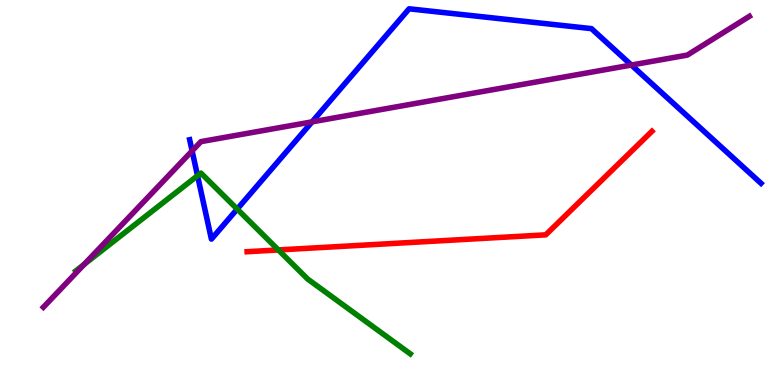[{'lines': ['blue', 'red'], 'intersections': []}, {'lines': ['green', 'red'], 'intersections': [{'x': 3.59, 'y': 3.51}]}, {'lines': ['purple', 'red'], 'intersections': []}, {'lines': ['blue', 'green'], 'intersections': [{'x': 2.55, 'y': 5.44}, {'x': 3.06, 'y': 4.57}]}, {'lines': ['blue', 'purple'], 'intersections': [{'x': 2.48, 'y': 6.08}, {'x': 4.03, 'y': 6.84}, {'x': 8.15, 'y': 8.31}]}, {'lines': ['green', 'purple'], 'intersections': [{'x': 1.09, 'y': 3.13}]}]